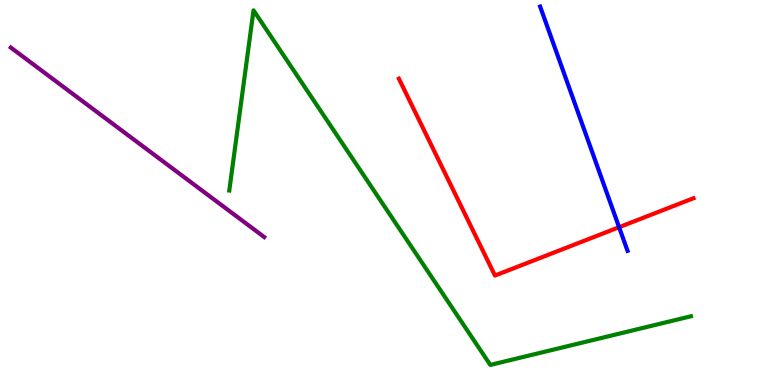[{'lines': ['blue', 'red'], 'intersections': [{'x': 7.99, 'y': 4.1}]}, {'lines': ['green', 'red'], 'intersections': []}, {'lines': ['purple', 'red'], 'intersections': []}, {'lines': ['blue', 'green'], 'intersections': []}, {'lines': ['blue', 'purple'], 'intersections': []}, {'lines': ['green', 'purple'], 'intersections': []}]